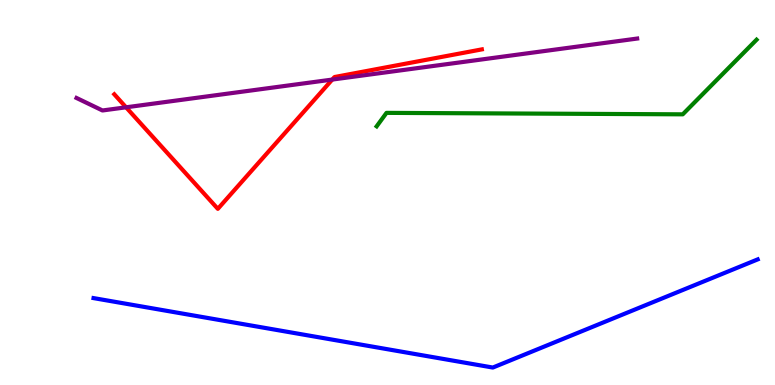[{'lines': ['blue', 'red'], 'intersections': []}, {'lines': ['green', 'red'], 'intersections': []}, {'lines': ['purple', 'red'], 'intersections': [{'x': 1.63, 'y': 7.21}, {'x': 4.29, 'y': 7.93}]}, {'lines': ['blue', 'green'], 'intersections': []}, {'lines': ['blue', 'purple'], 'intersections': []}, {'lines': ['green', 'purple'], 'intersections': []}]